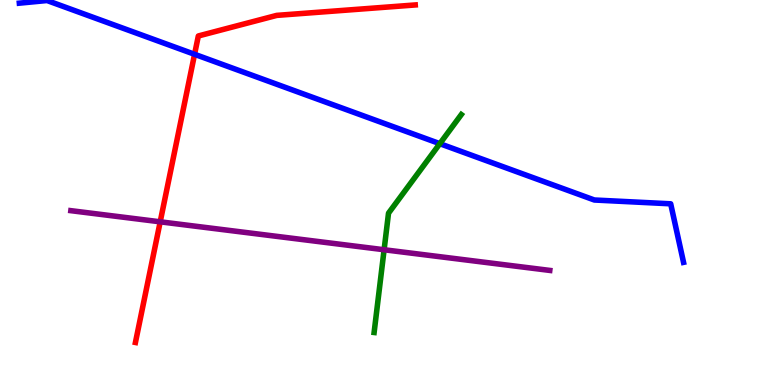[{'lines': ['blue', 'red'], 'intersections': [{'x': 2.51, 'y': 8.59}]}, {'lines': ['green', 'red'], 'intersections': []}, {'lines': ['purple', 'red'], 'intersections': [{'x': 2.07, 'y': 4.24}]}, {'lines': ['blue', 'green'], 'intersections': [{'x': 5.68, 'y': 6.27}]}, {'lines': ['blue', 'purple'], 'intersections': []}, {'lines': ['green', 'purple'], 'intersections': [{'x': 4.96, 'y': 3.51}]}]